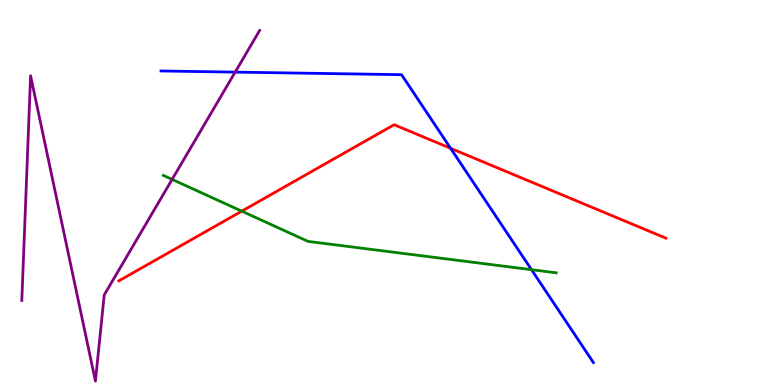[{'lines': ['blue', 'red'], 'intersections': [{'x': 5.81, 'y': 6.15}]}, {'lines': ['green', 'red'], 'intersections': [{'x': 3.12, 'y': 4.52}]}, {'lines': ['purple', 'red'], 'intersections': []}, {'lines': ['blue', 'green'], 'intersections': [{'x': 6.86, 'y': 3.0}]}, {'lines': ['blue', 'purple'], 'intersections': [{'x': 3.03, 'y': 8.13}]}, {'lines': ['green', 'purple'], 'intersections': [{'x': 2.22, 'y': 5.34}]}]